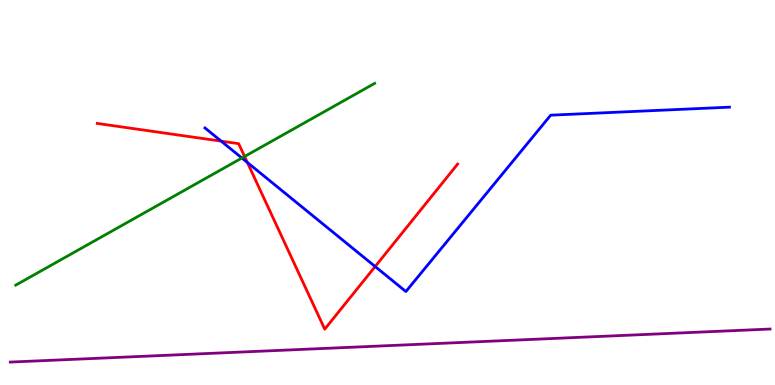[{'lines': ['blue', 'red'], 'intersections': [{'x': 2.85, 'y': 6.33}, {'x': 3.19, 'y': 5.78}, {'x': 4.84, 'y': 3.08}]}, {'lines': ['green', 'red'], 'intersections': [{'x': 3.16, 'y': 5.94}]}, {'lines': ['purple', 'red'], 'intersections': []}, {'lines': ['blue', 'green'], 'intersections': [{'x': 3.12, 'y': 5.9}]}, {'lines': ['blue', 'purple'], 'intersections': []}, {'lines': ['green', 'purple'], 'intersections': []}]